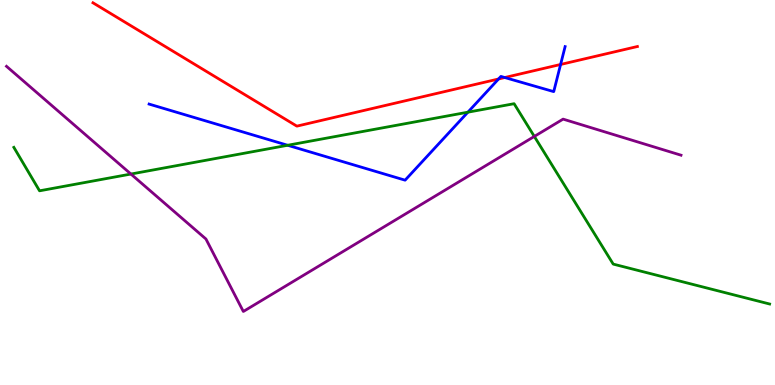[{'lines': ['blue', 'red'], 'intersections': [{'x': 6.43, 'y': 7.95}, {'x': 6.51, 'y': 7.99}, {'x': 7.23, 'y': 8.33}]}, {'lines': ['green', 'red'], 'intersections': []}, {'lines': ['purple', 'red'], 'intersections': []}, {'lines': ['blue', 'green'], 'intersections': [{'x': 3.71, 'y': 6.23}, {'x': 6.04, 'y': 7.09}]}, {'lines': ['blue', 'purple'], 'intersections': []}, {'lines': ['green', 'purple'], 'intersections': [{'x': 1.69, 'y': 5.48}, {'x': 6.89, 'y': 6.46}]}]